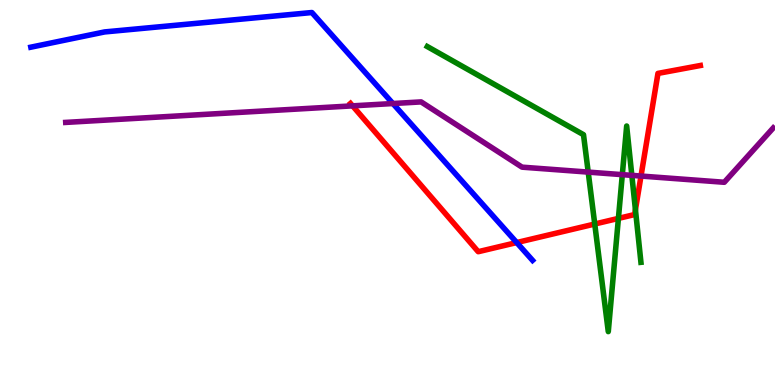[{'lines': ['blue', 'red'], 'intersections': [{'x': 6.67, 'y': 3.7}]}, {'lines': ['green', 'red'], 'intersections': [{'x': 7.67, 'y': 4.18}, {'x': 7.98, 'y': 4.33}, {'x': 8.2, 'y': 4.55}]}, {'lines': ['purple', 'red'], 'intersections': [{'x': 4.55, 'y': 7.25}, {'x': 8.27, 'y': 5.43}]}, {'lines': ['blue', 'green'], 'intersections': []}, {'lines': ['blue', 'purple'], 'intersections': [{'x': 5.07, 'y': 7.31}]}, {'lines': ['green', 'purple'], 'intersections': [{'x': 7.59, 'y': 5.53}, {'x': 8.03, 'y': 5.46}, {'x': 8.15, 'y': 5.45}]}]